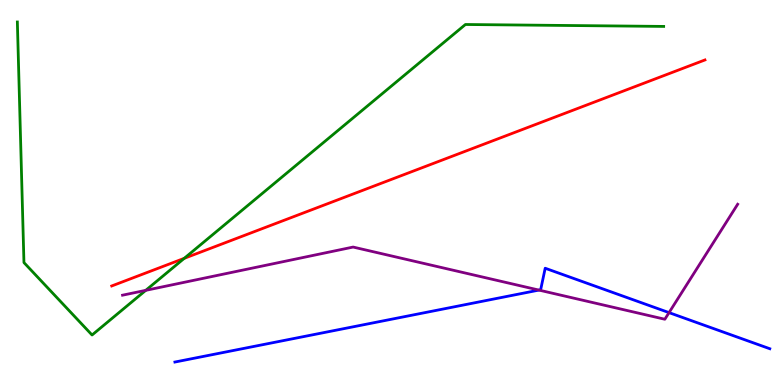[{'lines': ['blue', 'red'], 'intersections': []}, {'lines': ['green', 'red'], 'intersections': [{'x': 2.38, 'y': 3.29}]}, {'lines': ['purple', 'red'], 'intersections': []}, {'lines': ['blue', 'green'], 'intersections': []}, {'lines': ['blue', 'purple'], 'intersections': [{'x': 6.95, 'y': 2.47}, {'x': 8.63, 'y': 1.88}]}, {'lines': ['green', 'purple'], 'intersections': [{'x': 1.88, 'y': 2.46}]}]